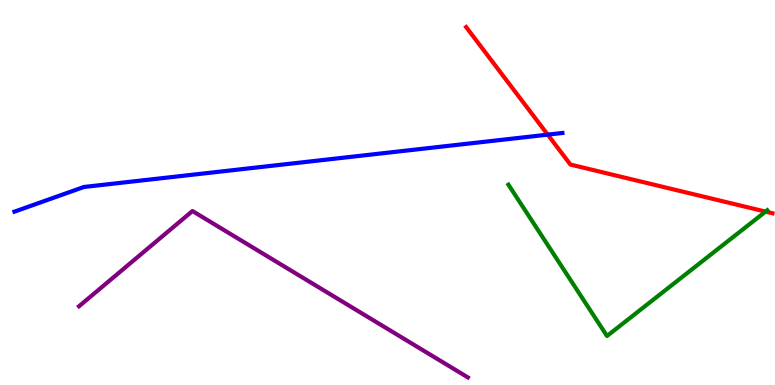[{'lines': ['blue', 'red'], 'intersections': [{'x': 7.07, 'y': 6.5}]}, {'lines': ['green', 'red'], 'intersections': [{'x': 9.88, 'y': 4.5}]}, {'lines': ['purple', 'red'], 'intersections': []}, {'lines': ['blue', 'green'], 'intersections': []}, {'lines': ['blue', 'purple'], 'intersections': []}, {'lines': ['green', 'purple'], 'intersections': []}]